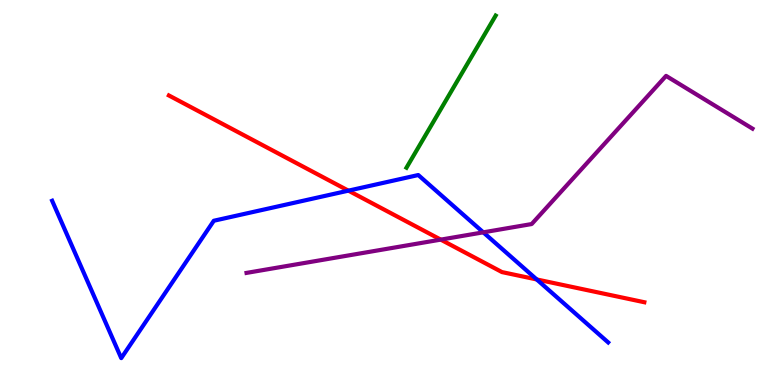[{'lines': ['blue', 'red'], 'intersections': [{'x': 4.5, 'y': 5.05}, {'x': 6.93, 'y': 2.74}]}, {'lines': ['green', 'red'], 'intersections': []}, {'lines': ['purple', 'red'], 'intersections': [{'x': 5.69, 'y': 3.78}]}, {'lines': ['blue', 'green'], 'intersections': []}, {'lines': ['blue', 'purple'], 'intersections': [{'x': 6.24, 'y': 3.97}]}, {'lines': ['green', 'purple'], 'intersections': []}]